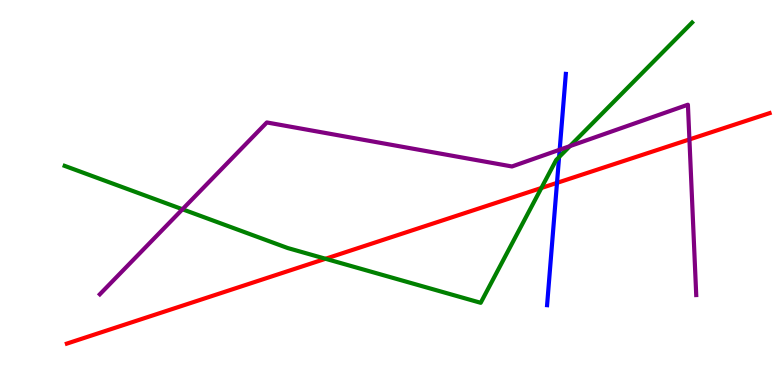[{'lines': ['blue', 'red'], 'intersections': [{'x': 7.19, 'y': 5.25}]}, {'lines': ['green', 'red'], 'intersections': [{'x': 4.2, 'y': 3.28}, {'x': 6.99, 'y': 5.12}]}, {'lines': ['purple', 'red'], 'intersections': [{'x': 8.9, 'y': 6.38}]}, {'lines': ['blue', 'green'], 'intersections': [{'x': 7.21, 'y': 5.92}]}, {'lines': ['blue', 'purple'], 'intersections': [{'x': 7.22, 'y': 6.11}]}, {'lines': ['green', 'purple'], 'intersections': [{'x': 2.35, 'y': 4.56}, {'x': 7.35, 'y': 6.2}]}]